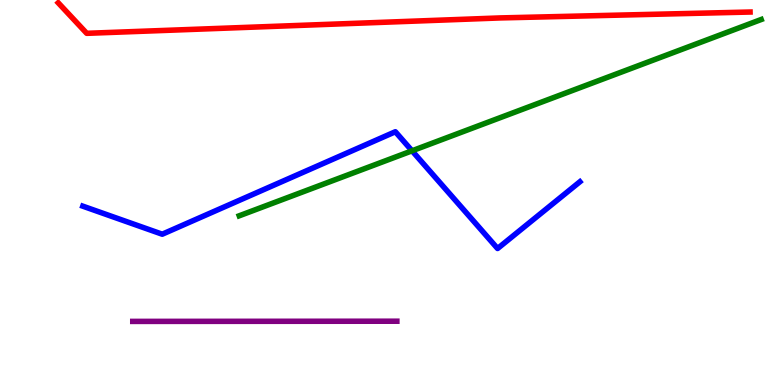[{'lines': ['blue', 'red'], 'intersections': []}, {'lines': ['green', 'red'], 'intersections': []}, {'lines': ['purple', 'red'], 'intersections': []}, {'lines': ['blue', 'green'], 'intersections': [{'x': 5.32, 'y': 6.08}]}, {'lines': ['blue', 'purple'], 'intersections': []}, {'lines': ['green', 'purple'], 'intersections': []}]